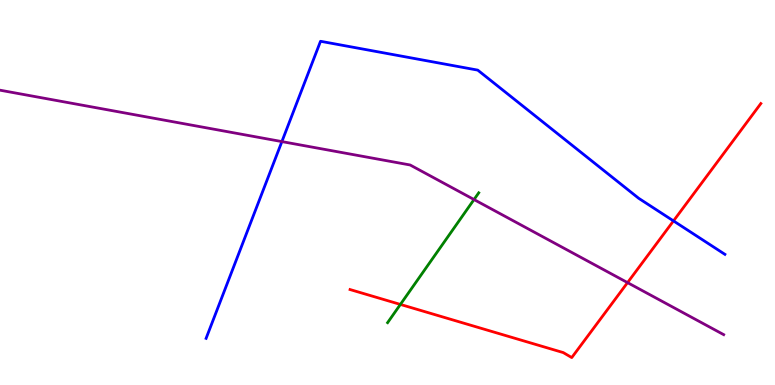[{'lines': ['blue', 'red'], 'intersections': [{'x': 8.69, 'y': 4.26}]}, {'lines': ['green', 'red'], 'intersections': [{'x': 5.17, 'y': 2.09}]}, {'lines': ['purple', 'red'], 'intersections': [{'x': 8.1, 'y': 2.66}]}, {'lines': ['blue', 'green'], 'intersections': []}, {'lines': ['blue', 'purple'], 'intersections': [{'x': 3.64, 'y': 6.32}]}, {'lines': ['green', 'purple'], 'intersections': [{'x': 6.12, 'y': 4.82}]}]